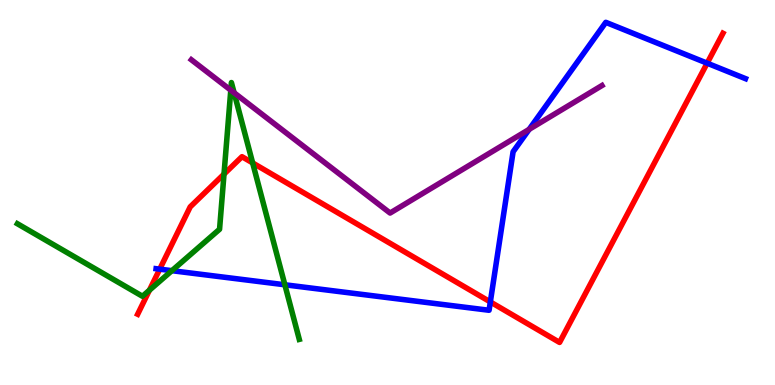[{'lines': ['blue', 'red'], 'intersections': [{'x': 2.06, 'y': 3.01}, {'x': 6.33, 'y': 2.16}, {'x': 9.12, 'y': 8.36}]}, {'lines': ['green', 'red'], 'intersections': [{'x': 1.93, 'y': 2.46}, {'x': 2.89, 'y': 5.48}, {'x': 3.26, 'y': 5.77}]}, {'lines': ['purple', 'red'], 'intersections': []}, {'lines': ['blue', 'green'], 'intersections': [{'x': 2.22, 'y': 2.97}, {'x': 3.68, 'y': 2.6}]}, {'lines': ['blue', 'purple'], 'intersections': [{'x': 6.83, 'y': 6.64}]}, {'lines': ['green', 'purple'], 'intersections': [{'x': 2.98, 'y': 7.66}, {'x': 3.02, 'y': 7.59}]}]